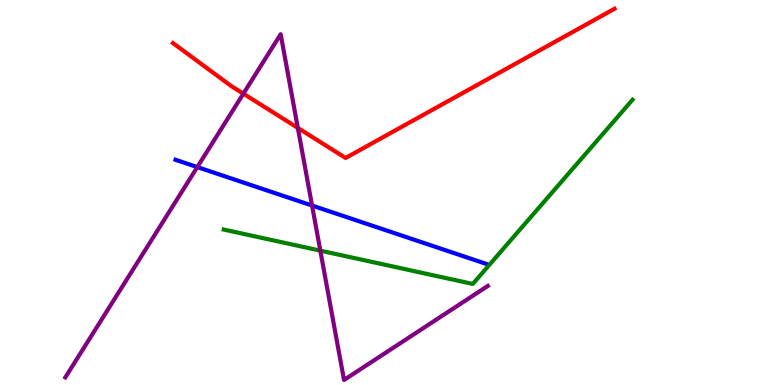[{'lines': ['blue', 'red'], 'intersections': []}, {'lines': ['green', 'red'], 'intersections': []}, {'lines': ['purple', 'red'], 'intersections': [{'x': 3.14, 'y': 7.57}, {'x': 3.84, 'y': 6.68}]}, {'lines': ['blue', 'green'], 'intersections': []}, {'lines': ['blue', 'purple'], 'intersections': [{'x': 2.55, 'y': 5.66}, {'x': 4.03, 'y': 4.66}]}, {'lines': ['green', 'purple'], 'intersections': [{'x': 4.13, 'y': 3.49}]}]